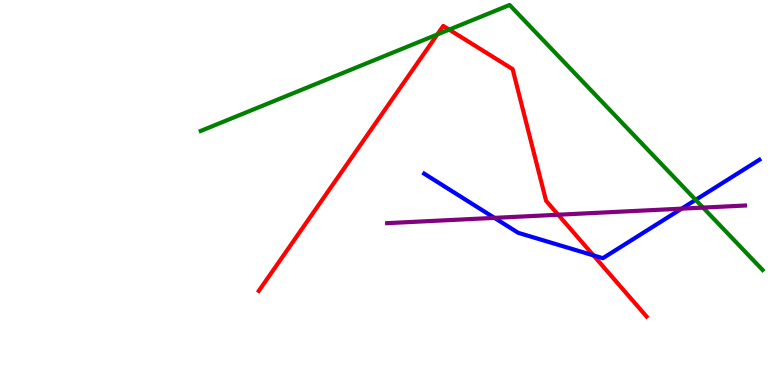[{'lines': ['blue', 'red'], 'intersections': [{'x': 7.66, 'y': 3.37}]}, {'lines': ['green', 'red'], 'intersections': [{'x': 5.64, 'y': 9.1}, {'x': 5.8, 'y': 9.23}]}, {'lines': ['purple', 'red'], 'intersections': [{'x': 7.2, 'y': 4.42}]}, {'lines': ['blue', 'green'], 'intersections': [{'x': 8.98, 'y': 4.81}]}, {'lines': ['blue', 'purple'], 'intersections': [{'x': 6.38, 'y': 4.34}, {'x': 8.8, 'y': 4.58}]}, {'lines': ['green', 'purple'], 'intersections': [{'x': 9.07, 'y': 4.61}]}]